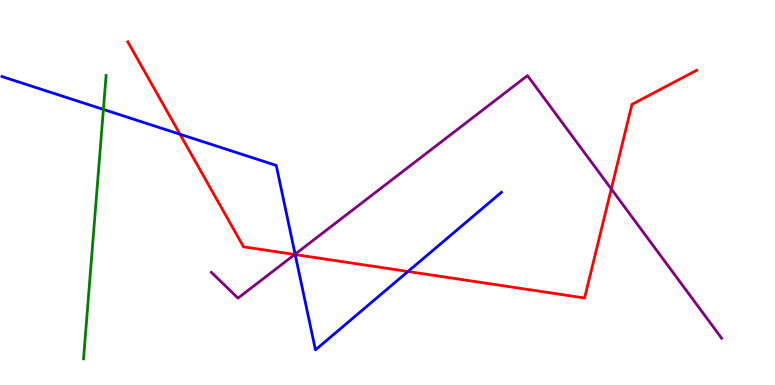[{'lines': ['blue', 'red'], 'intersections': [{'x': 2.32, 'y': 6.51}, {'x': 3.81, 'y': 3.39}, {'x': 5.26, 'y': 2.95}]}, {'lines': ['green', 'red'], 'intersections': []}, {'lines': ['purple', 'red'], 'intersections': [{'x': 3.8, 'y': 3.39}, {'x': 7.89, 'y': 5.09}]}, {'lines': ['blue', 'green'], 'intersections': [{'x': 1.33, 'y': 7.16}]}, {'lines': ['blue', 'purple'], 'intersections': [{'x': 3.81, 'y': 3.4}]}, {'lines': ['green', 'purple'], 'intersections': []}]